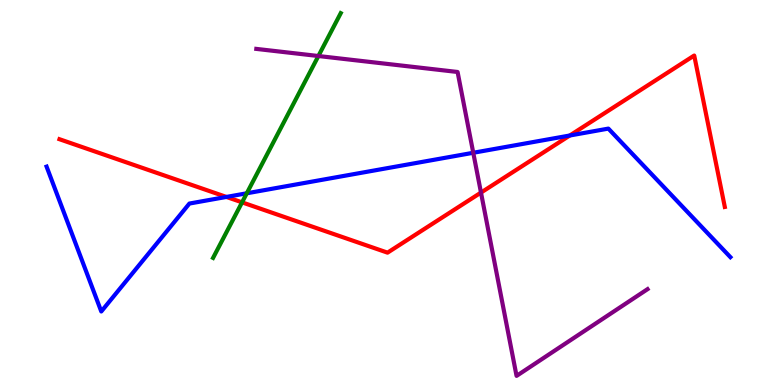[{'lines': ['blue', 'red'], 'intersections': [{'x': 2.92, 'y': 4.88}, {'x': 7.35, 'y': 6.48}]}, {'lines': ['green', 'red'], 'intersections': [{'x': 3.12, 'y': 4.74}]}, {'lines': ['purple', 'red'], 'intersections': [{'x': 6.21, 'y': 5.0}]}, {'lines': ['blue', 'green'], 'intersections': [{'x': 3.18, 'y': 4.98}]}, {'lines': ['blue', 'purple'], 'intersections': [{'x': 6.11, 'y': 6.03}]}, {'lines': ['green', 'purple'], 'intersections': [{'x': 4.11, 'y': 8.55}]}]